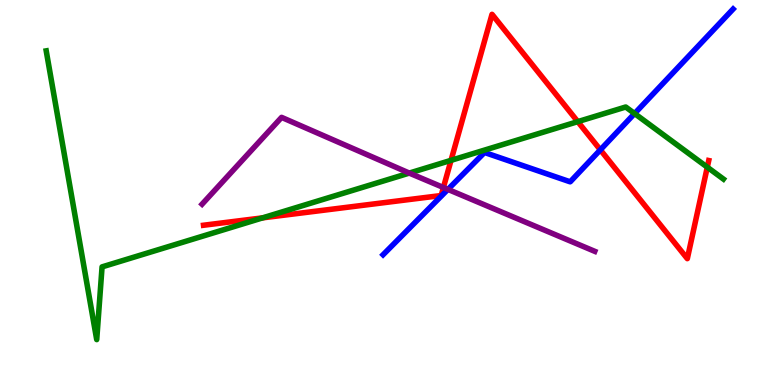[{'lines': ['blue', 'red'], 'intersections': [{'x': 7.75, 'y': 6.11}]}, {'lines': ['green', 'red'], 'intersections': [{'x': 3.39, 'y': 4.34}, {'x': 5.82, 'y': 5.84}, {'x': 7.46, 'y': 6.84}, {'x': 9.13, 'y': 5.66}]}, {'lines': ['purple', 'red'], 'intersections': [{'x': 5.72, 'y': 5.13}]}, {'lines': ['blue', 'green'], 'intersections': [{'x': 8.19, 'y': 7.05}]}, {'lines': ['blue', 'purple'], 'intersections': [{'x': 5.78, 'y': 5.08}]}, {'lines': ['green', 'purple'], 'intersections': [{'x': 5.28, 'y': 5.5}]}]